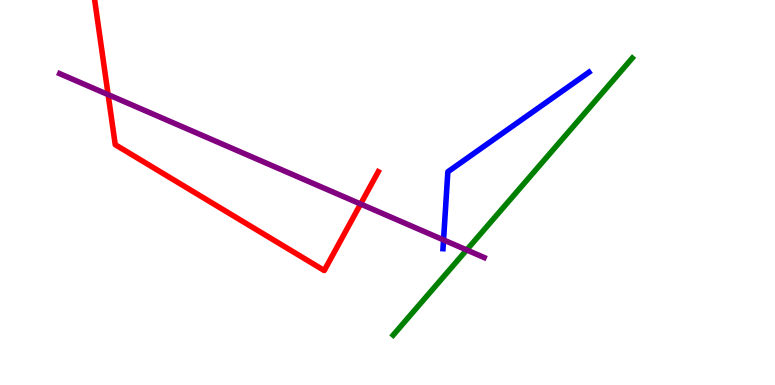[{'lines': ['blue', 'red'], 'intersections': []}, {'lines': ['green', 'red'], 'intersections': []}, {'lines': ['purple', 'red'], 'intersections': [{'x': 1.4, 'y': 7.54}, {'x': 4.65, 'y': 4.7}]}, {'lines': ['blue', 'green'], 'intersections': []}, {'lines': ['blue', 'purple'], 'intersections': [{'x': 5.72, 'y': 3.77}]}, {'lines': ['green', 'purple'], 'intersections': [{'x': 6.02, 'y': 3.51}]}]